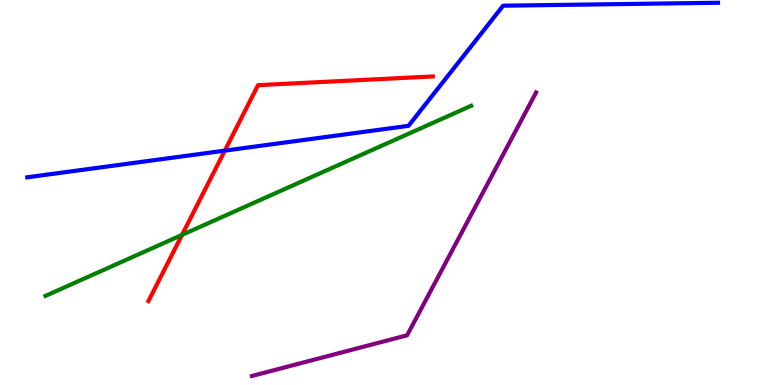[{'lines': ['blue', 'red'], 'intersections': [{'x': 2.9, 'y': 6.09}]}, {'lines': ['green', 'red'], 'intersections': [{'x': 2.35, 'y': 3.9}]}, {'lines': ['purple', 'red'], 'intersections': []}, {'lines': ['blue', 'green'], 'intersections': []}, {'lines': ['blue', 'purple'], 'intersections': []}, {'lines': ['green', 'purple'], 'intersections': []}]